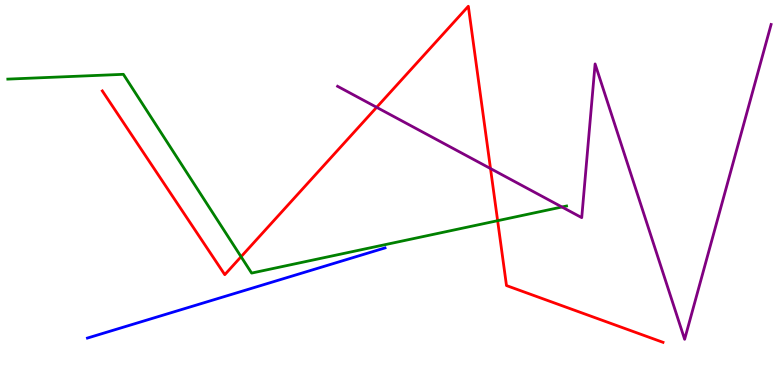[{'lines': ['blue', 'red'], 'intersections': []}, {'lines': ['green', 'red'], 'intersections': [{'x': 3.11, 'y': 3.33}, {'x': 6.42, 'y': 4.27}]}, {'lines': ['purple', 'red'], 'intersections': [{'x': 4.86, 'y': 7.21}, {'x': 6.33, 'y': 5.62}]}, {'lines': ['blue', 'green'], 'intersections': []}, {'lines': ['blue', 'purple'], 'intersections': []}, {'lines': ['green', 'purple'], 'intersections': [{'x': 7.25, 'y': 4.62}]}]